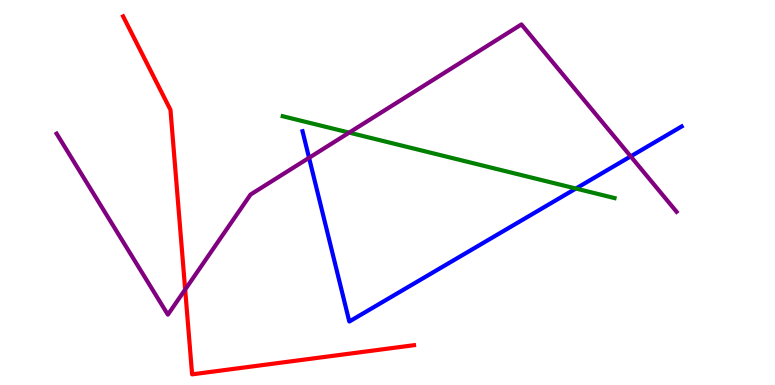[{'lines': ['blue', 'red'], 'intersections': []}, {'lines': ['green', 'red'], 'intersections': []}, {'lines': ['purple', 'red'], 'intersections': [{'x': 2.39, 'y': 2.48}]}, {'lines': ['blue', 'green'], 'intersections': [{'x': 7.43, 'y': 5.1}]}, {'lines': ['blue', 'purple'], 'intersections': [{'x': 3.99, 'y': 5.9}, {'x': 8.14, 'y': 5.94}]}, {'lines': ['green', 'purple'], 'intersections': [{'x': 4.51, 'y': 6.56}]}]